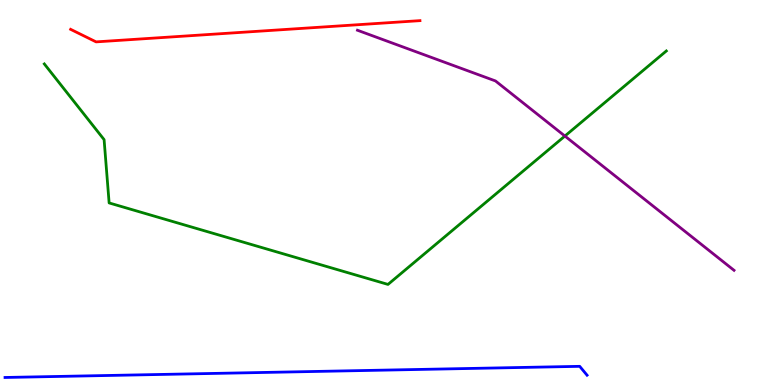[{'lines': ['blue', 'red'], 'intersections': []}, {'lines': ['green', 'red'], 'intersections': []}, {'lines': ['purple', 'red'], 'intersections': []}, {'lines': ['blue', 'green'], 'intersections': []}, {'lines': ['blue', 'purple'], 'intersections': []}, {'lines': ['green', 'purple'], 'intersections': [{'x': 7.29, 'y': 6.47}]}]